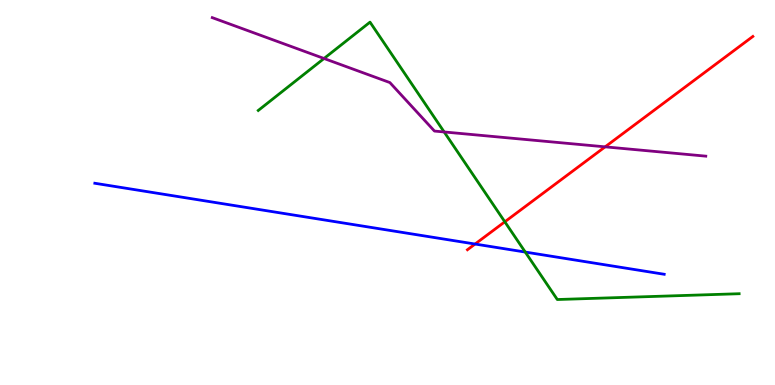[{'lines': ['blue', 'red'], 'intersections': [{'x': 6.13, 'y': 3.66}]}, {'lines': ['green', 'red'], 'intersections': [{'x': 6.51, 'y': 4.24}]}, {'lines': ['purple', 'red'], 'intersections': [{'x': 7.81, 'y': 6.19}]}, {'lines': ['blue', 'green'], 'intersections': [{'x': 6.78, 'y': 3.45}]}, {'lines': ['blue', 'purple'], 'intersections': []}, {'lines': ['green', 'purple'], 'intersections': [{'x': 4.18, 'y': 8.48}, {'x': 5.73, 'y': 6.57}]}]